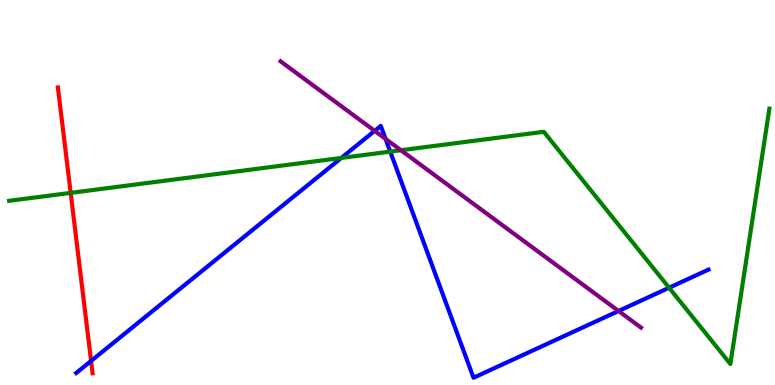[{'lines': ['blue', 'red'], 'intersections': [{'x': 1.18, 'y': 0.625}]}, {'lines': ['green', 'red'], 'intersections': [{'x': 0.912, 'y': 4.99}]}, {'lines': ['purple', 'red'], 'intersections': []}, {'lines': ['blue', 'green'], 'intersections': [{'x': 4.4, 'y': 5.9}, {'x': 5.04, 'y': 6.06}, {'x': 8.63, 'y': 2.53}]}, {'lines': ['blue', 'purple'], 'intersections': [{'x': 4.83, 'y': 6.6}, {'x': 4.97, 'y': 6.39}, {'x': 7.98, 'y': 1.92}]}, {'lines': ['green', 'purple'], 'intersections': [{'x': 5.17, 'y': 6.1}]}]